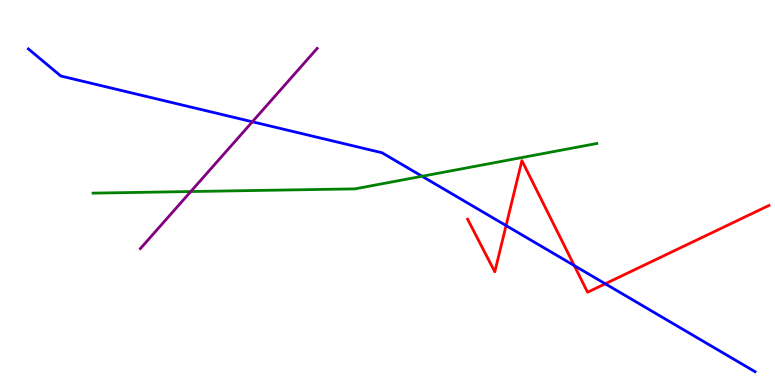[{'lines': ['blue', 'red'], 'intersections': [{'x': 6.53, 'y': 4.14}, {'x': 7.41, 'y': 3.1}, {'x': 7.81, 'y': 2.63}]}, {'lines': ['green', 'red'], 'intersections': []}, {'lines': ['purple', 'red'], 'intersections': []}, {'lines': ['blue', 'green'], 'intersections': [{'x': 5.45, 'y': 5.42}]}, {'lines': ['blue', 'purple'], 'intersections': [{'x': 3.26, 'y': 6.84}]}, {'lines': ['green', 'purple'], 'intersections': [{'x': 2.46, 'y': 5.02}]}]